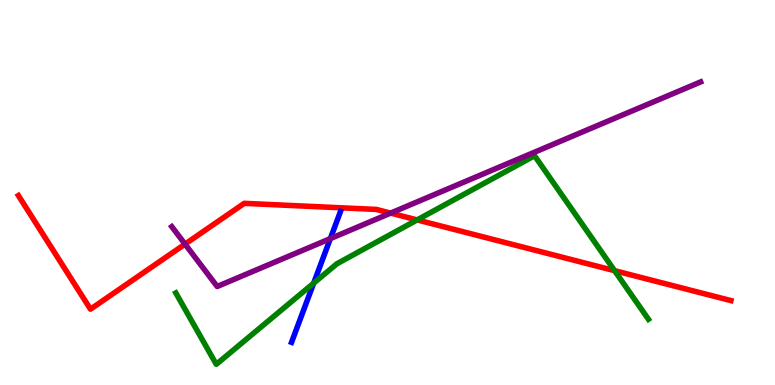[{'lines': ['blue', 'red'], 'intersections': []}, {'lines': ['green', 'red'], 'intersections': [{'x': 5.38, 'y': 4.29}, {'x': 7.93, 'y': 2.97}]}, {'lines': ['purple', 'red'], 'intersections': [{'x': 2.39, 'y': 3.66}, {'x': 5.04, 'y': 4.46}]}, {'lines': ['blue', 'green'], 'intersections': [{'x': 4.05, 'y': 2.65}]}, {'lines': ['blue', 'purple'], 'intersections': [{'x': 4.26, 'y': 3.8}]}, {'lines': ['green', 'purple'], 'intersections': []}]